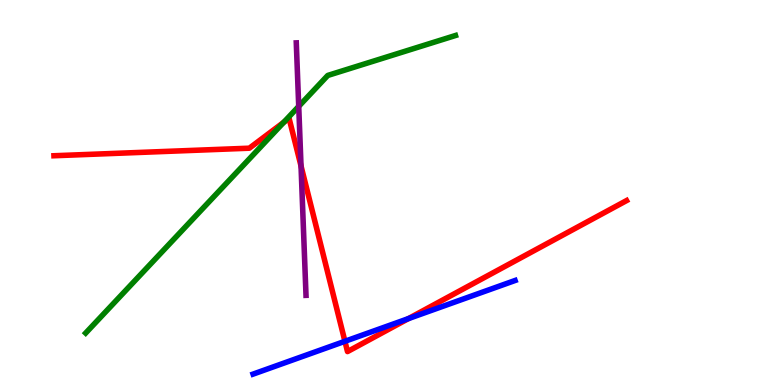[{'lines': ['blue', 'red'], 'intersections': [{'x': 4.45, 'y': 1.14}, {'x': 5.27, 'y': 1.72}]}, {'lines': ['green', 'red'], 'intersections': [{'x': 3.66, 'y': 6.82}]}, {'lines': ['purple', 'red'], 'intersections': [{'x': 3.88, 'y': 5.69}]}, {'lines': ['blue', 'green'], 'intersections': []}, {'lines': ['blue', 'purple'], 'intersections': []}, {'lines': ['green', 'purple'], 'intersections': [{'x': 3.85, 'y': 7.24}]}]